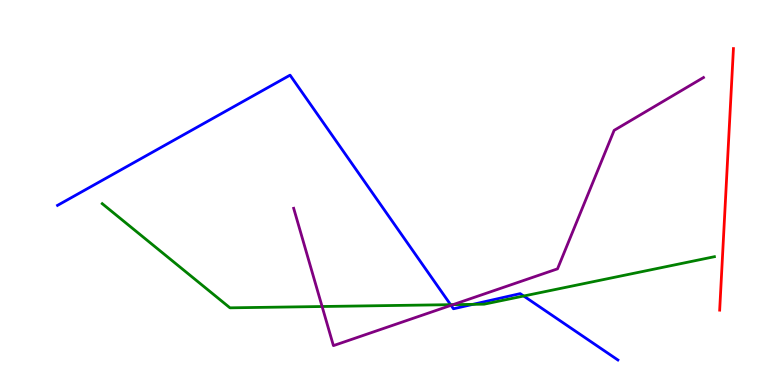[{'lines': ['blue', 'red'], 'intersections': []}, {'lines': ['green', 'red'], 'intersections': []}, {'lines': ['purple', 'red'], 'intersections': []}, {'lines': ['blue', 'green'], 'intersections': [{'x': 5.81, 'y': 2.09}, {'x': 6.1, 'y': 2.09}, {'x': 6.76, 'y': 2.31}]}, {'lines': ['blue', 'purple'], 'intersections': [{'x': 5.82, 'y': 2.07}]}, {'lines': ['green', 'purple'], 'intersections': [{'x': 4.16, 'y': 2.04}, {'x': 5.85, 'y': 2.09}]}]